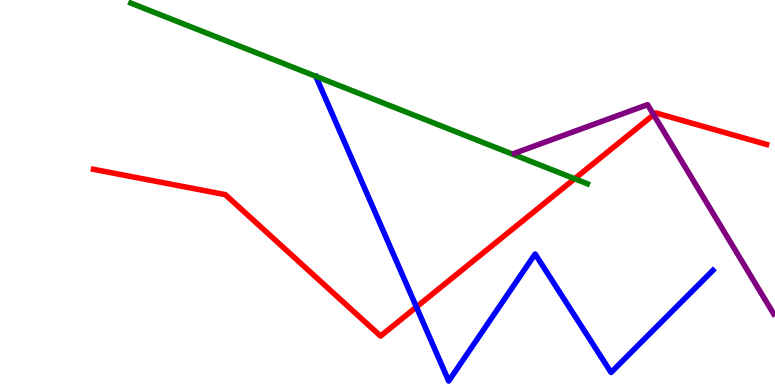[{'lines': ['blue', 'red'], 'intersections': [{'x': 5.37, 'y': 2.03}]}, {'lines': ['green', 'red'], 'intersections': [{'x': 7.41, 'y': 5.36}]}, {'lines': ['purple', 'red'], 'intersections': [{'x': 8.43, 'y': 7.02}]}, {'lines': ['blue', 'green'], 'intersections': []}, {'lines': ['blue', 'purple'], 'intersections': []}, {'lines': ['green', 'purple'], 'intersections': []}]